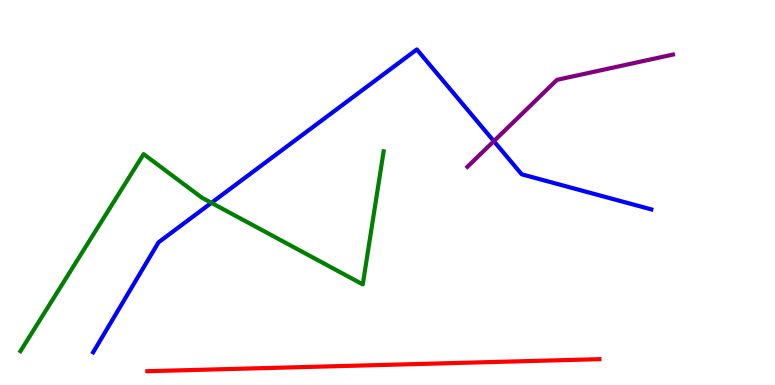[{'lines': ['blue', 'red'], 'intersections': []}, {'lines': ['green', 'red'], 'intersections': []}, {'lines': ['purple', 'red'], 'intersections': []}, {'lines': ['blue', 'green'], 'intersections': [{'x': 2.73, 'y': 4.73}]}, {'lines': ['blue', 'purple'], 'intersections': [{'x': 6.37, 'y': 6.33}]}, {'lines': ['green', 'purple'], 'intersections': []}]